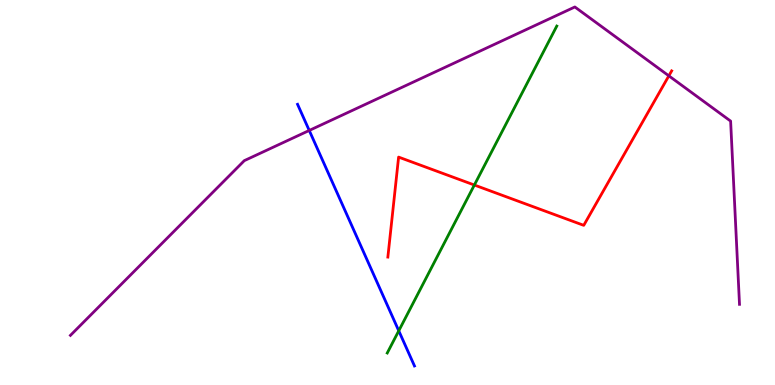[{'lines': ['blue', 'red'], 'intersections': []}, {'lines': ['green', 'red'], 'intersections': [{'x': 6.12, 'y': 5.19}]}, {'lines': ['purple', 'red'], 'intersections': [{'x': 8.63, 'y': 8.03}]}, {'lines': ['blue', 'green'], 'intersections': [{'x': 5.15, 'y': 1.41}]}, {'lines': ['blue', 'purple'], 'intersections': [{'x': 3.99, 'y': 6.61}]}, {'lines': ['green', 'purple'], 'intersections': []}]